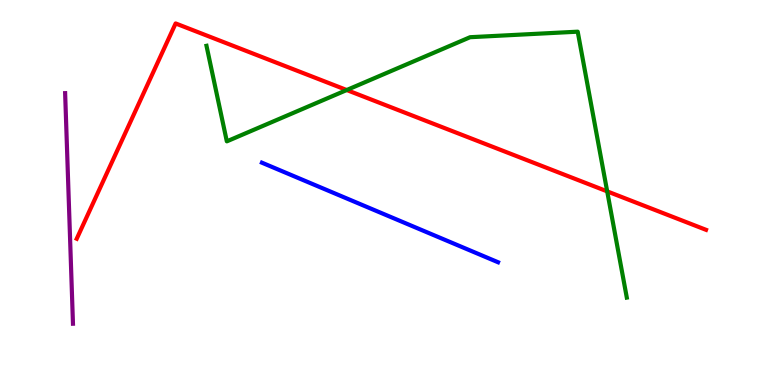[{'lines': ['blue', 'red'], 'intersections': []}, {'lines': ['green', 'red'], 'intersections': [{'x': 4.47, 'y': 7.66}, {'x': 7.83, 'y': 5.03}]}, {'lines': ['purple', 'red'], 'intersections': []}, {'lines': ['blue', 'green'], 'intersections': []}, {'lines': ['blue', 'purple'], 'intersections': []}, {'lines': ['green', 'purple'], 'intersections': []}]